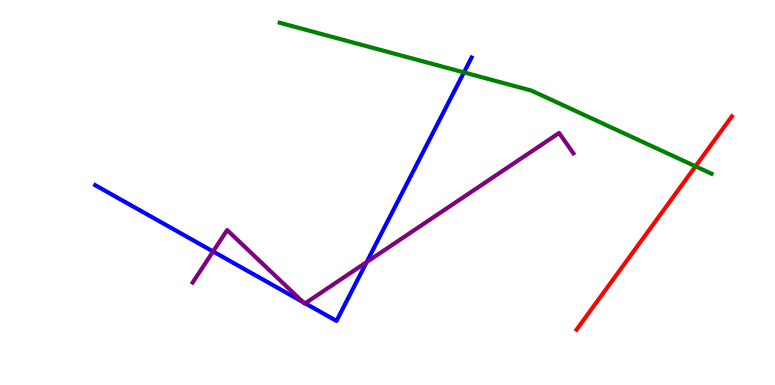[{'lines': ['blue', 'red'], 'intersections': []}, {'lines': ['green', 'red'], 'intersections': [{'x': 8.97, 'y': 5.68}]}, {'lines': ['purple', 'red'], 'intersections': []}, {'lines': ['blue', 'green'], 'intersections': [{'x': 5.99, 'y': 8.12}]}, {'lines': ['blue', 'purple'], 'intersections': [{'x': 2.75, 'y': 3.47}, {'x': 3.91, 'y': 2.15}, {'x': 3.94, 'y': 2.12}, {'x': 4.73, 'y': 3.19}]}, {'lines': ['green', 'purple'], 'intersections': []}]